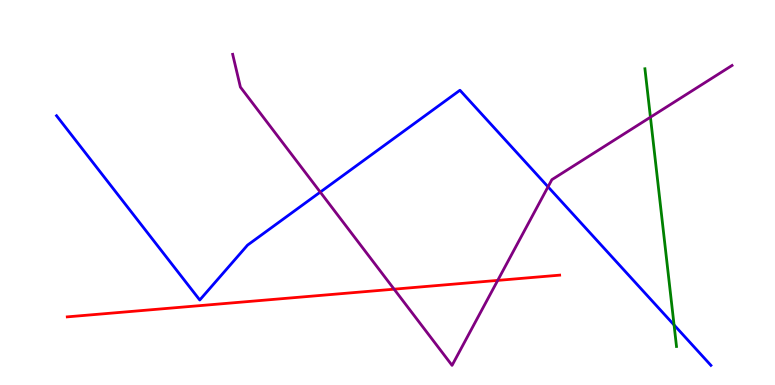[{'lines': ['blue', 'red'], 'intersections': []}, {'lines': ['green', 'red'], 'intersections': []}, {'lines': ['purple', 'red'], 'intersections': [{'x': 5.09, 'y': 2.49}, {'x': 6.42, 'y': 2.72}]}, {'lines': ['blue', 'green'], 'intersections': [{'x': 8.7, 'y': 1.56}]}, {'lines': ['blue', 'purple'], 'intersections': [{'x': 4.13, 'y': 5.01}, {'x': 7.07, 'y': 5.15}]}, {'lines': ['green', 'purple'], 'intersections': [{'x': 8.39, 'y': 6.96}]}]